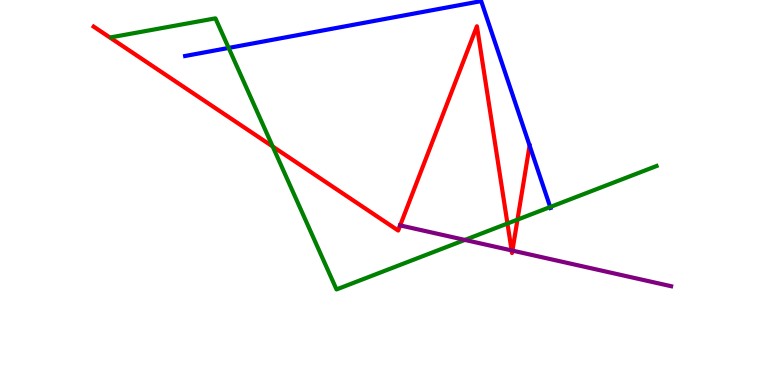[{'lines': ['blue', 'red'], 'intersections': [{'x': 6.83, 'y': 6.22}]}, {'lines': ['green', 'red'], 'intersections': [{'x': 3.52, 'y': 6.19}, {'x': 6.55, 'y': 4.19}, {'x': 6.68, 'y': 4.3}]}, {'lines': ['purple', 'red'], 'intersections': [{'x': 5.16, 'y': 4.15}, {'x': 6.6, 'y': 3.5}, {'x': 6.61, 'y': 3.49}]}, {'lines': ['blue', 'green'], 'intersections': [{'x': 2.95, 'y': 8.76}, {'x': 7.1, 'y': 4.62}]}, {'lines': ['blue', 'purple'], 'intersections': []}, {'lines': ['green', 'purple'], 'intersections': [{'x': 6.0, 'y': 3.77}]}]